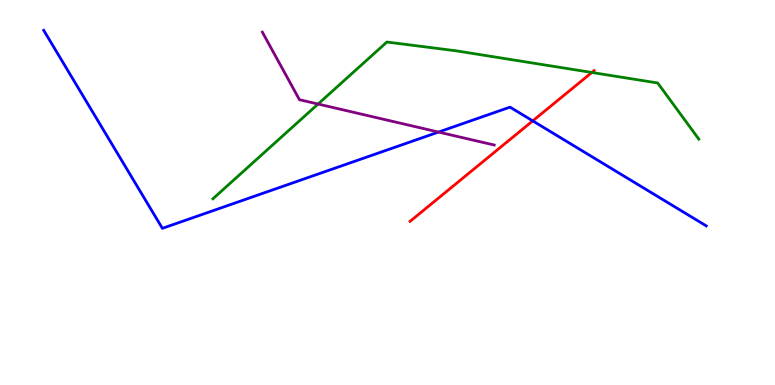[{'lines': ['blue', 'red'], 'intersections': [{'x': 6.87, 'y': 6.86}]}, {'lines': ['green', 'red'], 'intersections': [{'x': 7.64, 'y': 8.12}]}, {'lines': ['purple', 'red'], 'intersections': []}, {'lines': ['blue', 'green'], 'intersections': []}, {'lines': ['blue', 'purple'], 'intersections': [{'x': 5.66, 'y': 6.57}]}, {'lines': ['green', 'purple'], 'intersections': [{'x': 4.1, 'y': 7.3}]}]